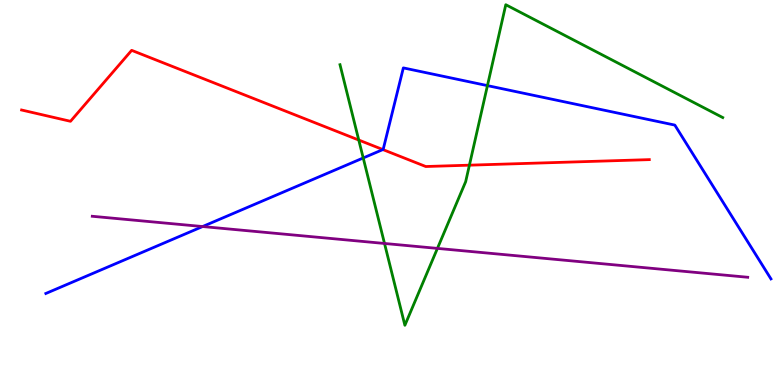[{'lines': ['blue', 'red'], 'intersections': [{'x': 4.94, 'y': 6.12}]}, {'lines': ['green', 'red'], 'intersections': [{'x': 4.63, 'y': 6.36}, {'x': 6.06, 'y': 5.71}]}, {'lines': ['purple', 'red'], 'intersections': []}, {'lines': ['blue', 'green'], 'intersections': [{'x': 4.69, 'y': 5.9}, {'x': 6.29, 'y': 7.78}]}, {'lines': ['blue', 'purple'], 'intersections': [{'x': 2.61, 'y': 4.12}]}, {'lines': ['green', 'purple'], 'intersections': [{'x': 4.96, 'y': 3.68}, {'x': 5.64, 'y': 3.55}]}]